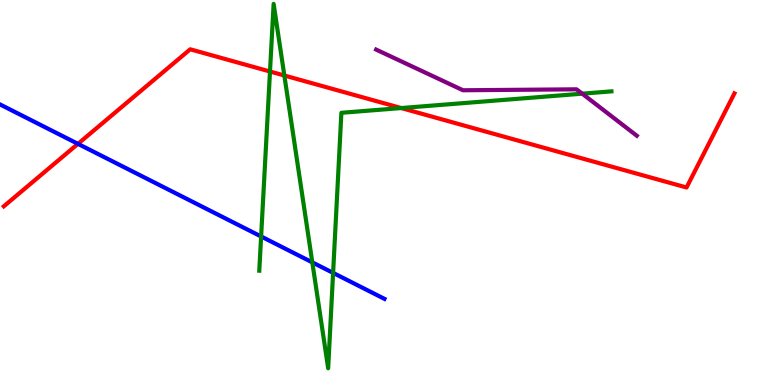[{'lines': ['blue', 'red'], 'intersections': [{'x': 1.01, 'y': 6.26}]}, {'lines': ['green', 'red'], 'intersections': [{'x': 3.48, 'y': 8.14}, {'x': 3.67, 'y': 8.04}, {'x': 5.18, 'y': 7.19}]}, {'lines': ['purple', 'red'], 'intersections': []}, {'lines': ['blue', 'green'], 'intersections': [{'x': 3.37, 'y': 3.86}, {'x': 4.03, 'y': 3.19}, {'x': 4.3, 'y': 2.91}]}, {'lines': ['blue', 'purple'], 'intersections': []}, {'lines': ['green', 'purple'], 'intersections': [{'x': 7.51, 'y': 7.57}]}]